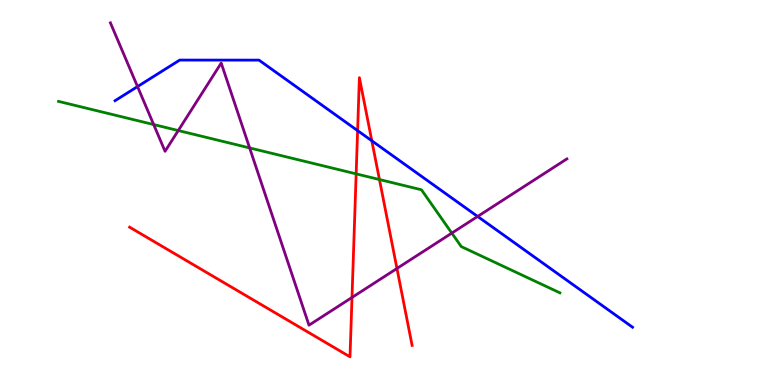[{'lines': ['blue', 'red'], 'intersections': [{'x': 4.61, 'y': 6.61}, {'x': 4.8, 'y': 6.34}]}, {'lines': ['green', 'red'], 'intersections': [{'x': 4.6, 'y': 5.48}, {'x': 4.9, 'y': 5.34}]}, {'lines': ['purple', 'red'], 'intersections': [{'x': 4.54, 'y': 2.27}, {'x': 5.12, 'y': 3.03}]}, {'lines': ['blue', 'green'], 'intersections': []}, {'lines': ['blue', 'purple'], 'intersections': [{'x': 1.77, 'y': 7.75}, {'x': 6.16, 'y': 4.38}]}, {'lines': ['green', 'purple'], 'intersections': [{'x': 1.98, 'y': 6.76}, {'x': 2.3, 'y': 6.61}, {'x': 3.22, 'y': 6.16}, {'x': 5.83, 'y': 3.95}]}]